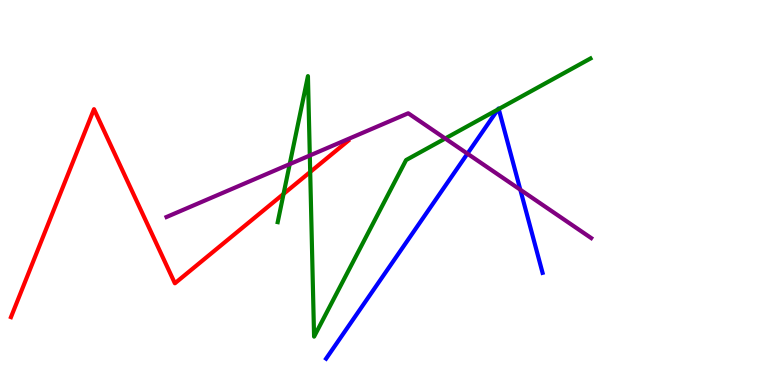[{'lines': ['blue', 'red'], 'intersections': []}, {'lines': ['green', 'red'], 'intersections': [{'x': 3.66, 'y': 4.96}, {'x': 4.0, 'y': 5.53}]}, {'lines': ['purple', 'red'], 'intersections': []}, {'lines': ['blue', 'green'], 'intersections': [{'x': 6.42, 'y': 7.16}, {'x': 6.44, 'y': 7.17}]}, {'lines': ['blue', 'purple'], 'intersections': [{'x': 6.03, 'y': 6.01}, {'x': 6.71, 'y': 5.07}]}, {'lines': ['green', 'purple'], 'intersections': [{'x': 3.74, 'y': 5.74}, {'x': 4.0, 'y': 5.96}, {'x': 5.74, 'y': 6.4}]}]